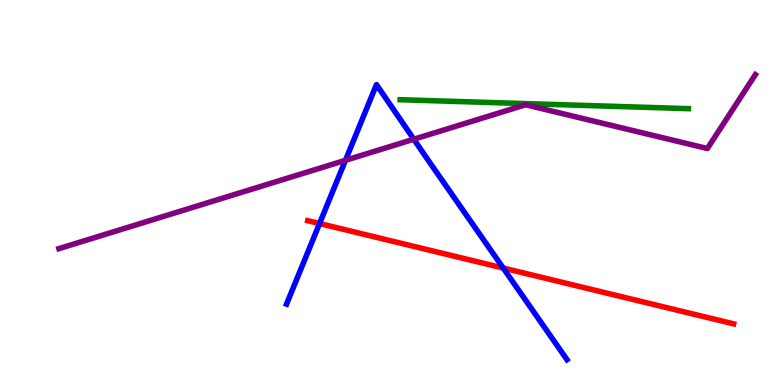[{'lines': ['blue', 'red'], 'intersections': [{'x': 4.12, 'y': 4.19}, {'x': 6.49, 'y': 3.04}]}, {'lines': ['green', 'red'], 'intersections': []}, {'lines': ['purple', 'red'], 'intersections': []}, {'lines': ['blue', 'green'], 'intersections': []}, {'lines': ['blue', 'purple'], 'intersections': [{'x': 4.46, 'y': 5.84}, {'x': 5.34, 'y': 6.38}]}, {'lines': ['green', 'purple'], 'intersections': []}]